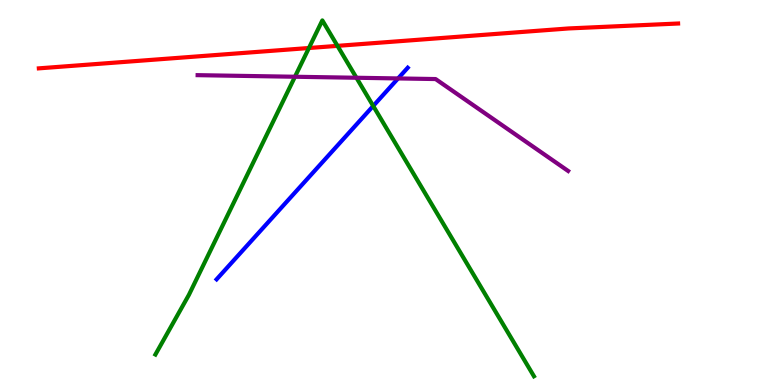[{'lines': ['blue', 'red'], 'intersections': []}, {'lines': ['green', 'red'], 'intersections': [{'x': 3.99, 'y': 8.75}, {'x': 4.35, 'y': 8.81}]}, {'lines': ['purple', 'red'], 'intersections': []}, {'lines': ['blue', 'green'], 'intersections': [{'x': 4.82, 'y': 7.25}]}, {'lines': ['blue', 'purple'], 'intersections': [{'x': 5.14, 'y': 7.96}]}, {'lines': ['green', 'purple'], 'intersections': [{'x': 3.81, 'y': 8.01}, {'x': 4.6, 'y': 7.98}]}]